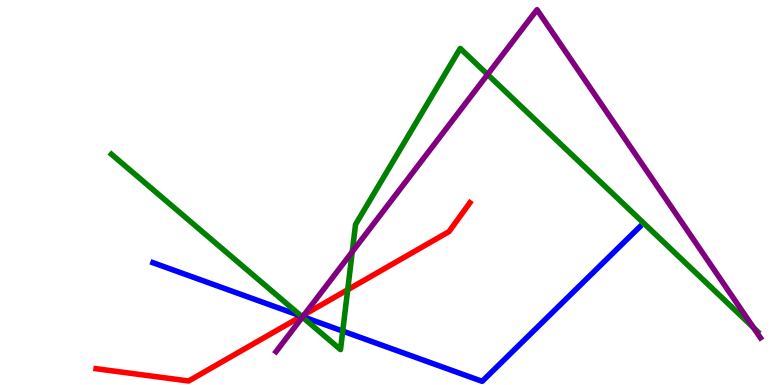[{'lines': ['blue', 'red'], 'intersections': [{'x': 3.89, 'y': 1.79}]}, {'lines': ['green', 'red'], 'intersections': [{'x': 3.89, 'y': 1.79}, {'x': 4.49, 'y': 2.47}]}, {'lines': ['purple', 'red'], 'intersections': [{'x': 3.93, 'y': 1.83}]}, {'lines': ['blue', 'green'], 'intersections': [{'x': 3.89, 'y': 1.79}, {'x': 4.42, 'y': 1.4}]}, {'lines': ['blue', 'purple'], 'intersections': [{'x': 3.91, 'y': 1.77}]}, {'lines': ['green', 'purple'], 'intersections': [{'x': 3.9, 'y': 1.76}, {'x': 4.55, 'y': 3.46}, {'x': 6.29, 'y': 8.07}, {'x': 9.72, 'y': 1.49}]}]